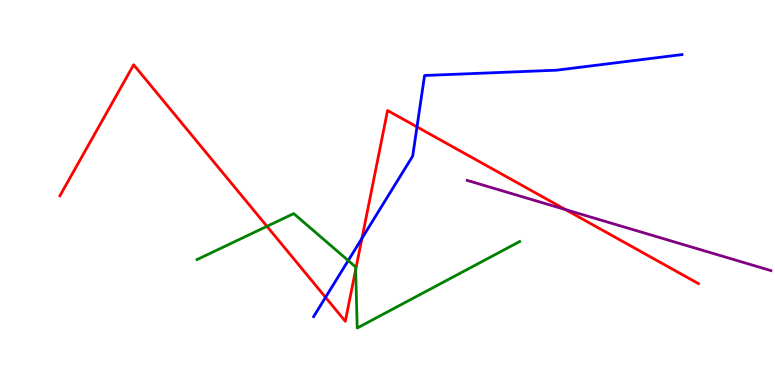[{'lines': ['blue', 'red'], 'intersections': [{'x': 4.2, 'y': 2.28}, {'x': 4.67, 'y': 3.81}, {'x': 5.38, 'y': 6.7}]}, {'lines': ['green', 'red'], 'intersections': [{'x': 3.44, 'y': 4.12}, {'x': 4.59, 'y': 3.0}]}, {'lines': ['purple', 'red'], 'intersections': [{'x': 7.3, 'y': 4.56}]}, {'lines': ['blue', 'green'], 'intersections': [{'x': 4.49, 'y': 3.23}]}, {'lines': ['blue', 'purple'], 'intersections': []}, {'lines': ['green', 'purple'], 'intersections': []}]